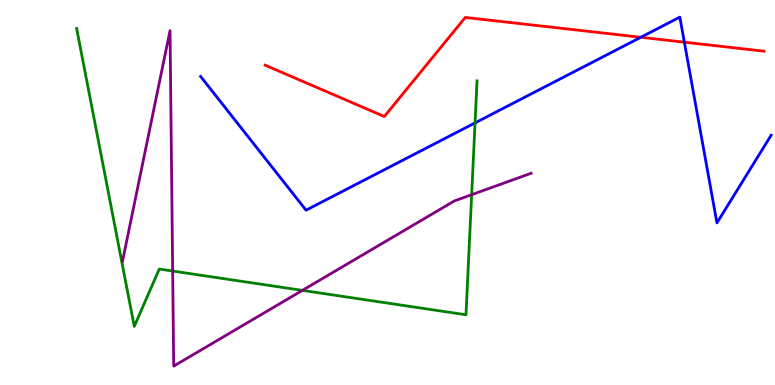[{'lines': ['blue', 'red'], 'intersections': [{'x': 8.27, 'y': 9.03}, {'x': 8.83, 'y': 8.9}]}, {'lines': ['green', 'red'], 'intersections': []}, {'lines': ['purple', 'red'], 'intersections': []}, {'lines': ['blue', 'green'], 'intersections': [{'x': 6.13, 'y': 6.81}]}, {'lines': ['blue', 'purple'], 'intersections': []}, {'lines': ['green', 'purple'], 'intersections': [{'x': 2.23, 'y': 2.96}, {'x': 3.9, 'y': 2.46}, {'x': 6.09, 'y': 4.94}]}]